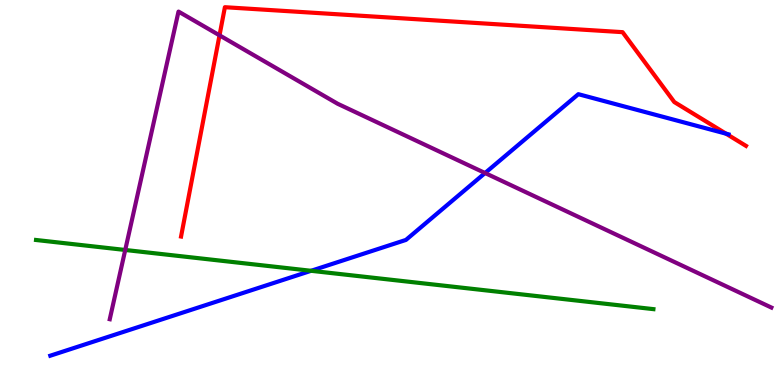[{'lines': ['blue', 'red'], 'intersections': [{'x': 9.37, 'y': 6.53}]}, {'lines': ['green', 'red'], 'intersections': []}, {'lines': ['purple', 'red'], 'intersections': [{'x': 2.83, 'y': 9.08}]}, {'lines': ['blue', 'green'], 'intersections': [{'x': 4.01, 'y': 2.97}]}, {'lines': ['blue', 'purple'], 'intersections': [{'x': 6.26, 'y': 5.51}]}, {'lines': ['green', 'purple'], 'intersections': [{'x': 1.62, 'y': 3.51}]}]